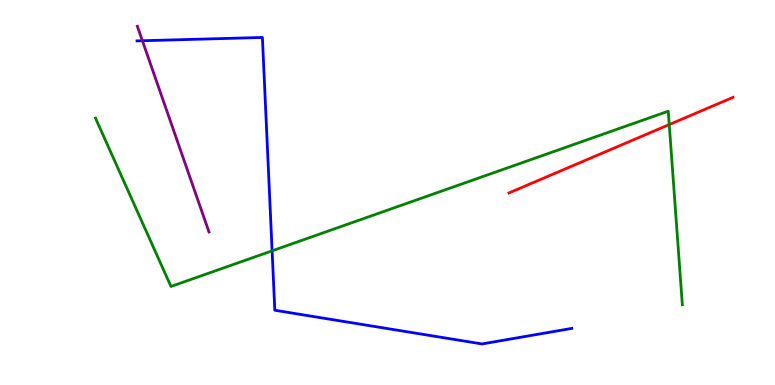[{'lines': ['blue', 'red'], 'intersections': []}, {'lines': ['green', 'red'], 'intersections': [{'x': 8.64, 'y': 6.76}]}, {'lines': ['purple', 'red'], 'intersections': []}, {'lines': ['blue', 'green'], 'intersections': [{'x': 3.51, 'y': 3.48}]}, {'lines': ['blue', 'purple'], 'intersections': [{'x': 1.84, 'y': 8.94}]}, {'lines': ['green', 'purple'], 'intersections': []}]